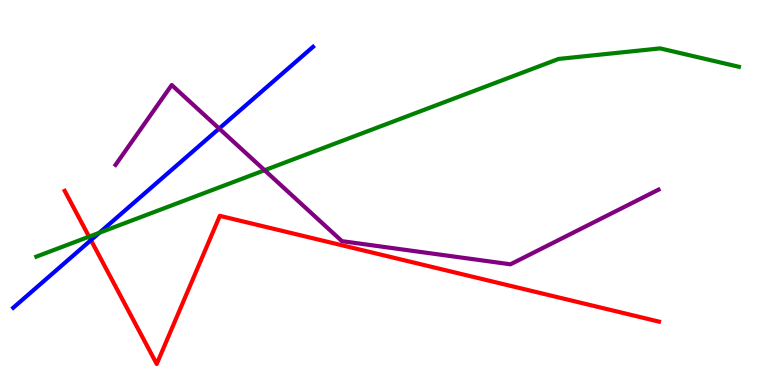[{'lines': ['blue', 'red'], 'intersections': [{'x': 1.17, 'y': 3.76}]}, {'lines': ['green', 'red'], 'intersections': [{'x': 1.15, 'y': 3.85}]}, {'lines': ['purple', 'red'], 'intersections': []}, {'lines': ['blue', 'green'], 'intersections': [{'x': 1.28, 'y': 3.95}]}, {'lines': ['blue', 'purple'], 'intersections': [{'x': 2.83, 'y': 6.66}]}, {'lines': ['green', 'purple'], 'intersections': [{'x': 3.41, 'y': 5.58}]}]